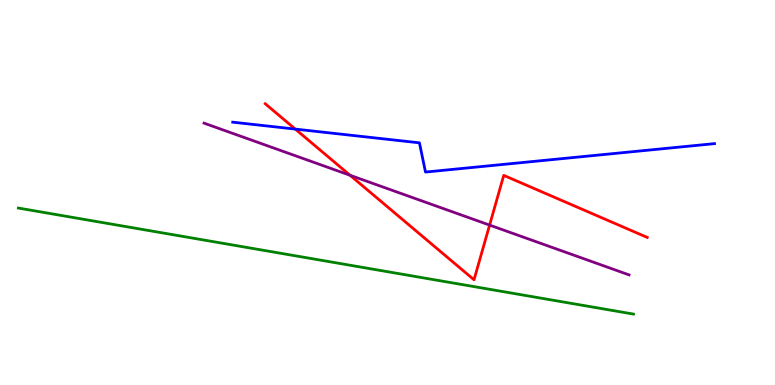[{'lines': ['blue', 'red'], 'intersections': [{'x': 3.81, 'y': 6.65}]}, {'lines': ['green', 'red'], 'intersections': []}, {'lines': ['purple', 'red'], 'intersections': [{'x': 4.52, 'y': 5.45}, {'x': 6.32, 'y': 4.15}]}, {'lines': ['blue', 'green'], 'intersections': []}, {'lines': ['blue', 'purple'], 'intersections': []}, {'lines': ['green', 'purple'], 'intersections': []}]